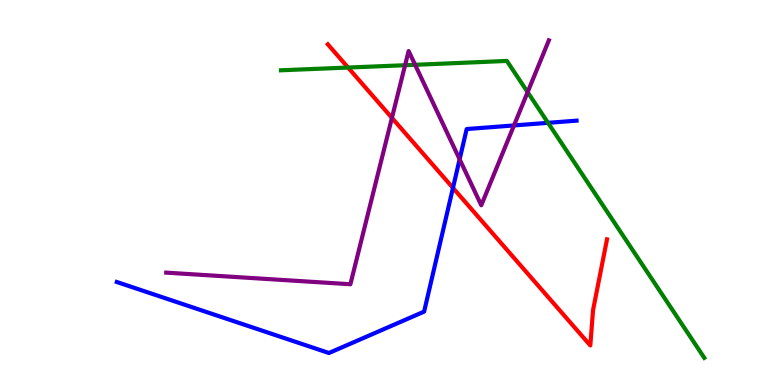[{'lines': ['blue', 'red'], 'intersections': [{'x': 5.84, 'y': 5.12}]}, {'lines': ['green', 'red'], 'intersections': [{'x': 4.49, 'y': 8.25}]}, {'lines': ['purple', 'red'], 'intersections': [{'x': 5.06, 'y': 6.94}]}, {'lines': ['blue', 'green'], 'intersections': [{'x': 7.07, 'y': 6.81}]}, {'lines': ['blue', 'purple'], 'intersections': [{'x': 5.93, 'y': 5.86}, {'x': 6.63, 'y': 6.74}]}, {'lines': ['green', 'purple'], 'intersections': [{'x': 5.23, 'y': 8.31}, {'x': 5.36, 'y': 8.32}, {'x': 6.81, 'y': 7.61}]}]